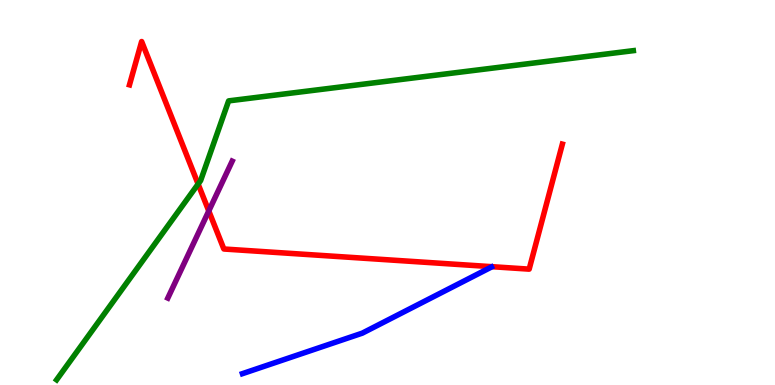[{'lines': ['blue', 'red'], 'intersections': []}, {'lines': ['green', 'red'], 'intersections': [{'x': 2.56, 'y': 5.22}]}, {'lines': ['purple', 'red'], 'intersections': [{'x': 2.69, 'y': 4.52}]}, {'lines': ['blue', 'green'], 'intersections': []}, {'lines': ['blue', 'purple'], 'intersections': []}, {'lines': ['green', 'purple'], 'intersections': []}]